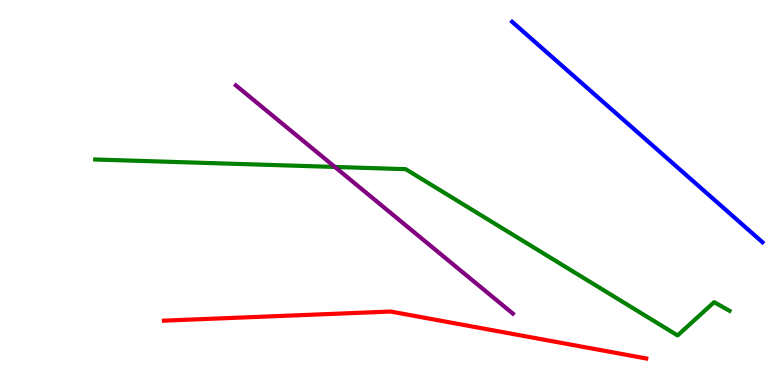[{'lines': ['blue', 'red'], 'intersections': []}, {'lines': ['green', 'red'], 'intersections': []}, {'lines': ['purple', 'red'], 'intersections': []}, {'lines': ['blue', 'green'], 'intersections': []}, {'lines': ['blue', 'purple'], 'intersections': []}, {'lines': ['green', 'purple'], 'intersections': [{'x': 4.32, 'y': 5.66}]}]